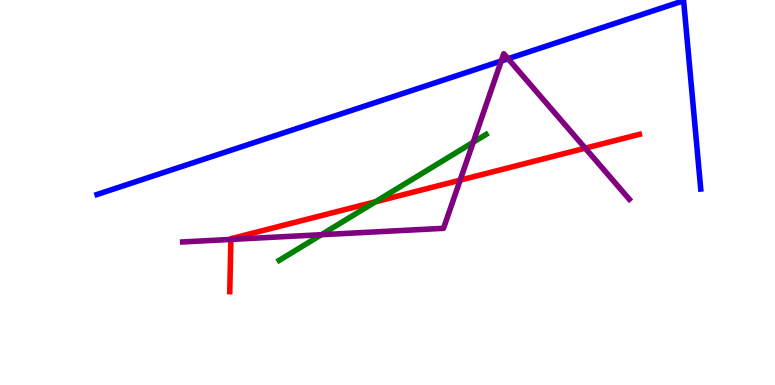[{'lines': ['blue', 'red'], 'intersections': []}, {'lines': ['green', 'red'], 'intersections': [{'x': 4.84, 'y': 4.76}]}, {'lines': ['purple', 'red'], 'intersections': [{'x': 2.98, 'y': 3.78}, {'x': 5.94, 'y': 5.32}, {'x': 7.55, 'y': 6.15}]}, {'lines': ['blue', 'green'], 'intersections': []}, {'lines': ['blue', 'purple'], 'intersections': [{'x': 6.47, 'y': 8.42}, {'x': 6.56, 'y': 8.47}]}, {'lines': ['green', 'purple'], 'intersections': [{'x': 4.15, 'y': 3.9}, {'x': 6.11, 'y': 6.31}]}]